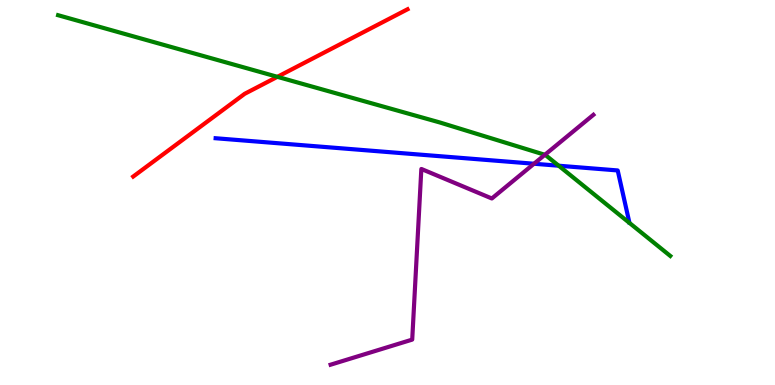[{'lines': ['blue', 'red'], 'intersections': []}, {'lines': ['green', 'red'], 'intersections': [{'x': 3.58, 'y': 8.0}]}, {'lines': ['purple', 'red'], 'intersections': []}, {'lines': ['blue', 'green'], 'intersections': [{'x': 7.21, 'y': 5.7}]}, {'lines': ['blue', 'purple'], 'intersections': [{'x': 6.89, 'y': 5.75}]}, {'lines': ['green', 'purple'], 'intersections': [{'x': 7.03, 'y': 5.98}]}]